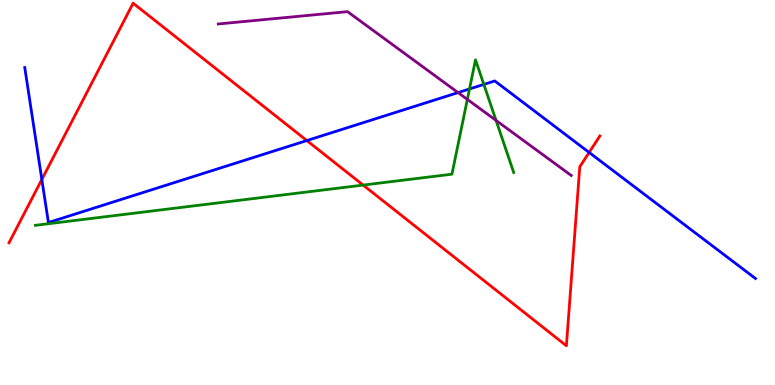[{'lines': ['blue', 'red'], 'intersections': [{'x': 0.54, 'y': 5.34}, {'x': 3.96, 'y': 6.35}, {'x': 7.6, 'y': 6.04}]}, {'lines': ['green', 'red'], 'intersections': [{'x': 4.69, 'y': 5.19}]}, {'lines': ['purple', 'red'], 'intersections': []}, {'lines': ['blue', 'green'], 'intersections': [{'x': 6.06, 'y': 7.69}, {'x': 6.24, 'y': 7.81}]}, {'lines': ['blue', 'purple'], 'intersections': [{'x': 5.91, 'y': 7.6}]}, {'lines': ['green', 'purple'], 'intersections': [{'x': 6.03, 'y': 7.42}, {'x': 6.4, 'y': 6.87}]}]